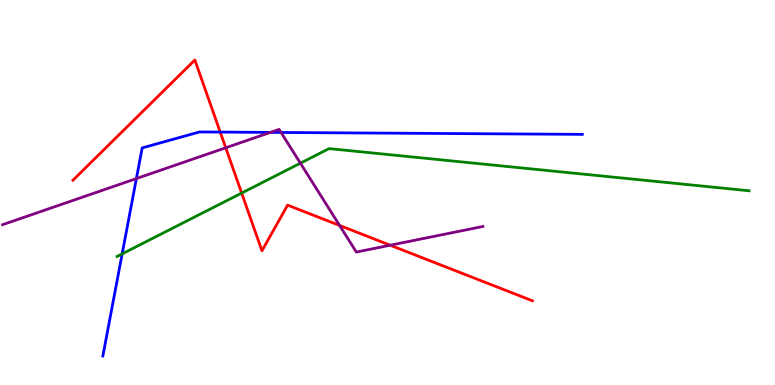[{'lines': ['blue', 'red'], 'intersections': [{'x': 2.84, 'y': 6.57}]}, {'lines': ['green', 'red'], 'intersections': [{'x': 3.12, 'y': 4.99}]}, {'lines': ['purple', 'red'], 'intersections': [{'x': 2.91, 'y': 6.16}, {'x': 4.38, 'y': 4.14}, {'x': 5.03, 'y': 3.63}]}, {'lines': ['blue', 'green'], 'intersections': [{'x': 1.58, 'y': 3.41}]}, {'lines': ['blue', 'purple'], 'intersections': [{'x': 1.76, 'y': 5.36}, {'x': 3.49, 'y': 6.56}, {'x': 3.63, 'y': 6.56}]}, {'lines': ['green', 'purple'], 'intersections': [{'x': 3.88, 'y': 5.76}]}]